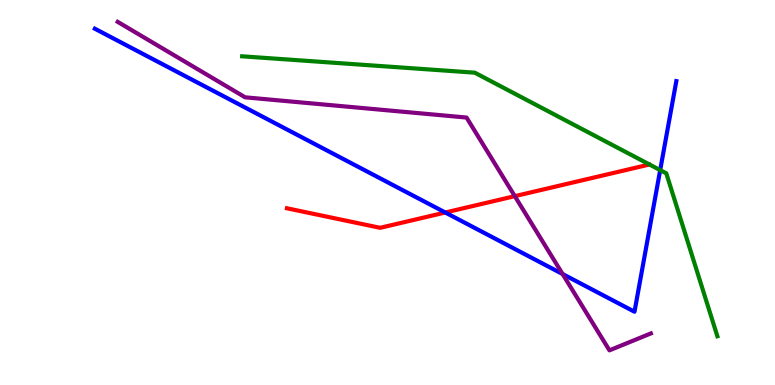[{'lines': ['blue', 'red'], 'intersections': [{'x': 5.75, 'y': 4.48}]}, {'lines': ['green', 'red'], 'intersections': []}, {'lines': ['purple', 'red'], 'intersections': [{'x': 6.64, 'y': 4.91}]}, {'lines': ['blue', 'green'], 'intersections': [{'x': 8.52, 'y': 5.58}]}, {'lines': ['blue', 'purple'], 'intersections': [{'x': 7.26, 'y': 2.88}]}, {'lines': ['green', 'purple'], 'intersections': []}]